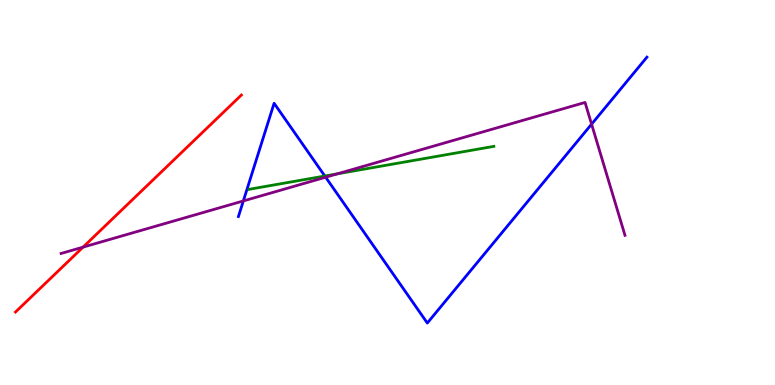[{'lines': ['blue', 'red'], 'intersections': []}, {'lines': ['green', 'red'], 'intersections': []}, {'lines': ['purple', 'red'], 'intersections': [{'x': 1.07, 'y': 3.58}]}, {'lines': ['blue', 'green'], 'intersections': [{'x': 4.19, 'y': 5.43}]}, {'lines': ['blue', 'purple'], 'intersections': [{'x': 3.14, 'y': 4.78}, {'x': 4.2, 'y': 5.4}, {'x': 7.63, 'y': 6.77}]}, {'lines': ['green', 'purple'], 'intersections': [{'x': 4.36, 'y': 5.49}]}]